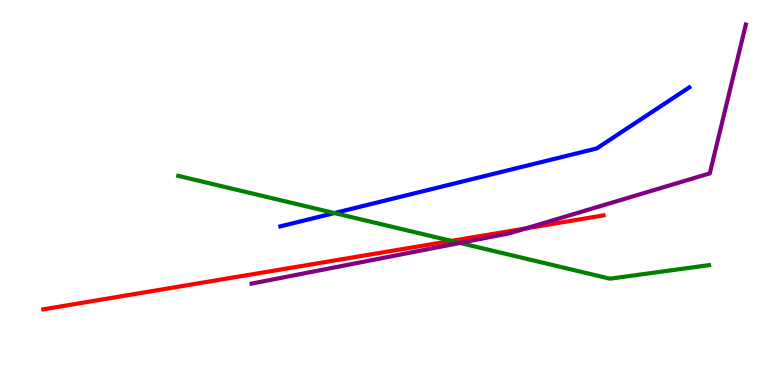[{'lines': ['blue', 'red'], 'intersections': []}, {'lines': ['green', 'red'], 'intersections': [{'x': 5.82, 'y': 3.74}]}, {'lines': ['purple', 'red'], 'intersections': [{'x': 6.79, 'y': 4.07}]}, {'lines': ['blue', 'green'], 'intersections': [{'x': 4.31, 'y': 4.47}]}, {'lines': ['blue', 'purple'], 'intersections': []}, {'lines': ['green', 'purple'], 'intersections': [{'x': 5.93, 'y': 3.69}]}]